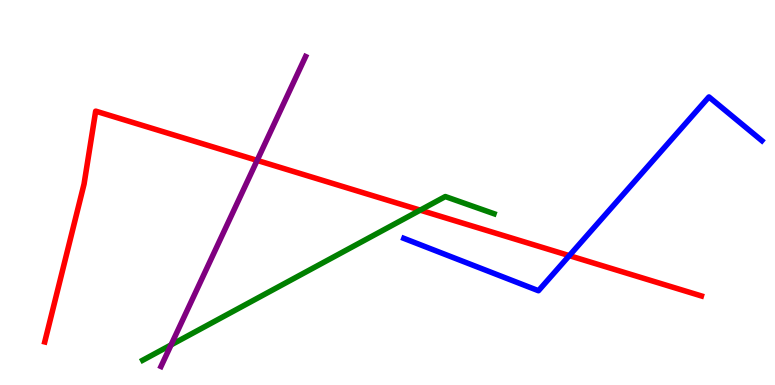[{'lines': ['blue', 'red'], 'intersections': [{'x': 7.35, 'y': 3.36}]}, {'lines': ['green', 'red'], 'intersections': [{'x': 5.42, 'y': 4.54}]}, {'lines': ['purple', 'red'], 'intersections': [{'x': 3.32, 'y': 5.83}]}, {'lines': ['blue', 'green'], 'intersections': []}, {'lines': ['blue', 'purple'], 'intersections': []}, {'lines': ['green', 'purple'], 'intersections': [{'x': 2.21, 'y': 1.04}]}]